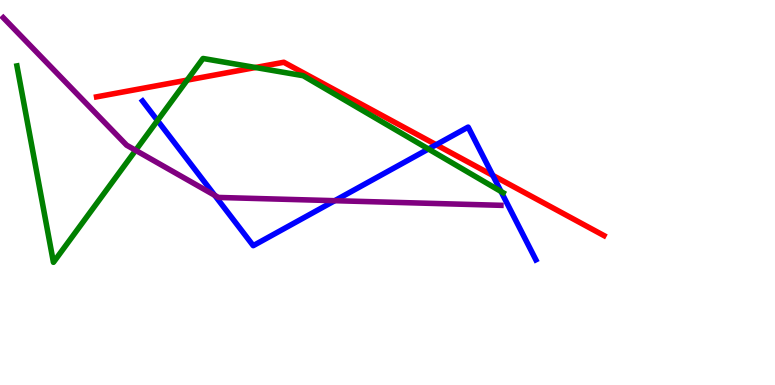[{'lines': ['blue', 'red'], 'intersections': [{'x': 5.63, 'y': 6.24}, {'x': 6.36, 'y': 5.44}]}, {'lines': ['green', 'red'], 'intersections': [{'x': 2.41, 'y': 7.92}, {'x': 3.3, 'y': 8.25}]}, {'lines': ['purple', 'red'], 'intersections': []}, {'lines': ['blue', 'green'], 'intersections': [{'x': 2.03, 'y': 6.87}, {'x': 5.53, 'y': 6.13}, {'x': 6.46, 'y': 5.03}]}, {'lines': ['blue', 'purple'], 'intersections': [{'x': 2.77, 'y': 4.93}, {'x': 4.32, 'y': 4.79}]}, {'lines': ['green', 'purple'], 'intersections': [{'x': 1.75, 'y': 6.1}]}]